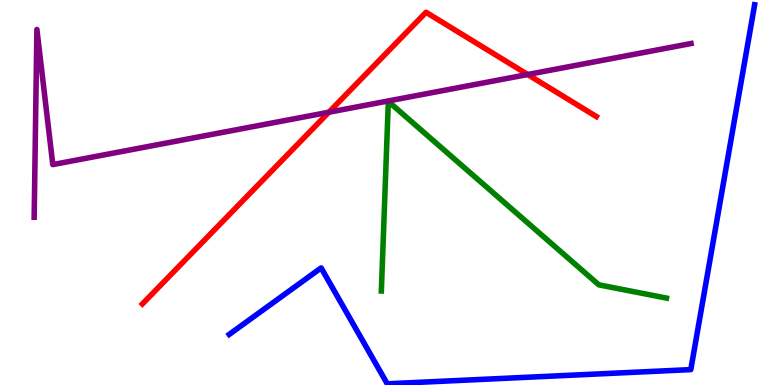[{'lines': ['blue', 'red'], 'intersections': []}, {'lines': ['green', 'red'], 'intersections': []}, {'lines': ['purple', 'red'], 'intersections': [{'x': 4.24, 'y': 7.08}, {'x': 6.81, 'y': 8.06}]}, {'lines': ['blue', 'green'], 'intersections': []}, {'lines': ['blue', 'purple'], 'intersections': []}, {'lines': ['green', 'purple'], 'intersections': []}]